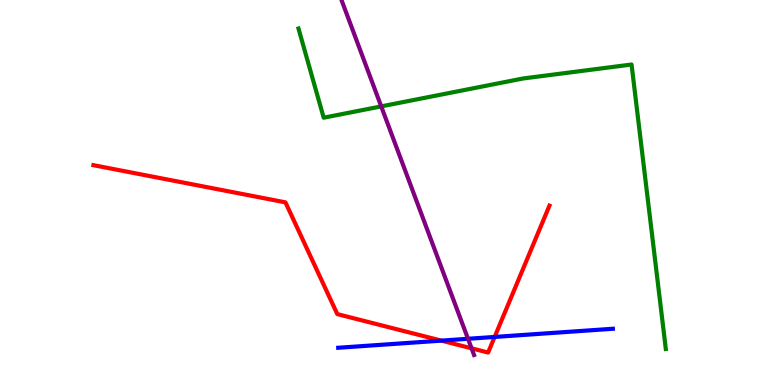[{'lines': ['blue', 'red'], 'intersections': [{'x': 5.7, 'y': 1.15}, {'x': 6.38, 'y': 1.25}]}, {'lines': ['green', 'red'], 'intersections': []}, {'lines': ['purple', 'red'], 'intersections': [{'x': 6.08, 'y': 0.953}]}, {'lines': ['blue', 'green'], 'intersections': []}, {'lines': ['blue', 'purple'], 'intersections': [{'x': 6.04, 'y': 1.2}]}, {'lines': ['green', 'purple'], 'intersections': [{'x': 4.92, 'y': 7.24}]}]